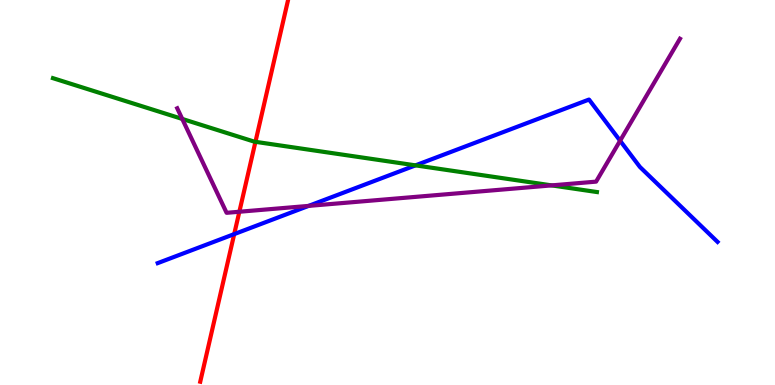[{'lines': ['blue', 'red'], 'intersections': [{'x': 3.02, 'y': 3.92}]}, {'lines': ['green', 'red'], 'intersections': [{'x': 3.3, 'y': 6.32}]}, {'lines': ['purple', 'red'], 'intersections': [{'x': 3.09, 'y': 4.5}]}, {'lines': ['blue', 'green'], 'intersections': [{'x': 5.36, 'y': 5.7}]}, {'lines': ['blue', 'purple'], 'intersections': [{'x': 3.98, 'y': 4.65}, {'x': 8.0, 'y': 6.34}]}, {'lines': ['green', 'purple'], 'intersections': [{'x': 2.35, 'y': 6.91}, {'x': 7.12, 'y': 5.18}]}]